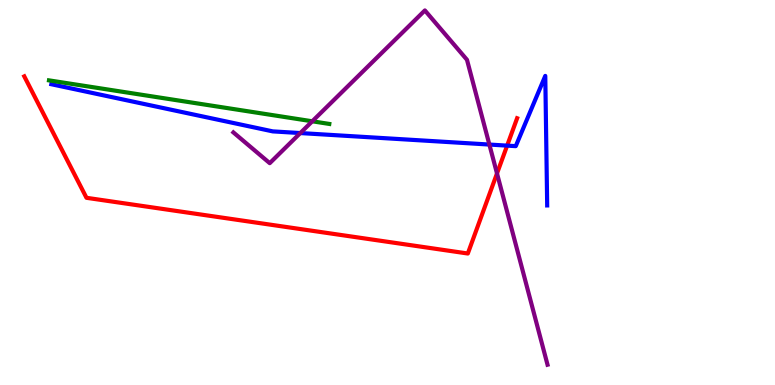[{'lines': ['blue', 'red'], 'intersections': [{'x': 6.54, 'y': 6.22}]}, {'lines': ['green', 'red'], 'intersections': []}, {'lines': ['purple', 'red'], 'intersections': [{'x': 6.41, 'y': 5.5}]}, {'lines': ['blue', 'green'], 'intersections': []}, {'lines': ['blue', 'purple'], 'intersections': [{'x': 3.88, 'y': 6.54}, {'x': 6.31, 'y': 6.25}]}, {'lines': ['green', 'purple'], 'intersections': [{'x': 4.03, 'y': 6.85}]}]